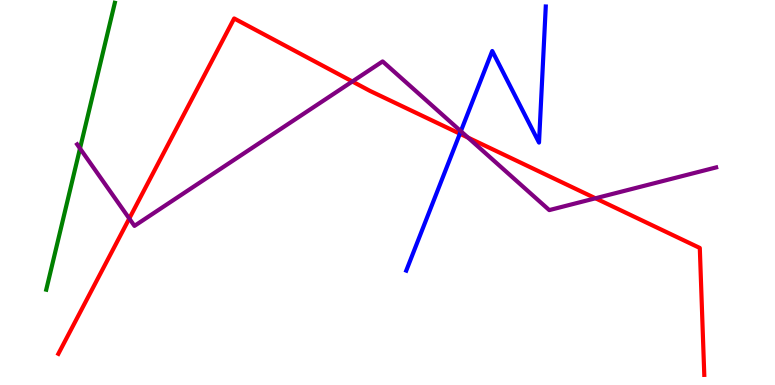[{'lines': ['blue', 'red'], 'intersections': [{'x': 5.93, 'y': 6.53}]}, {'lines': ['green', 'red'], 'intersections': []}, {'lines': ['purple', 'red'], 'intersections': [{'x': 1.67, 'y': 4.32}, {'x': 4.55, 'y': 7.88}, {'x': 6.04, 'y': 6.43}, {'x': 7.68, 'y': 4.85}]}, {'lines': ['blue', 'green'], 'intersections': []}, {'lines': ['blue', 'purple'], 'intersections': [{'x': 5.95, 'y': 6.59}]}, {'lines': ['green', 'purple'], 'intersections': [{'x': 1.03, 'y': 6.14}]}]